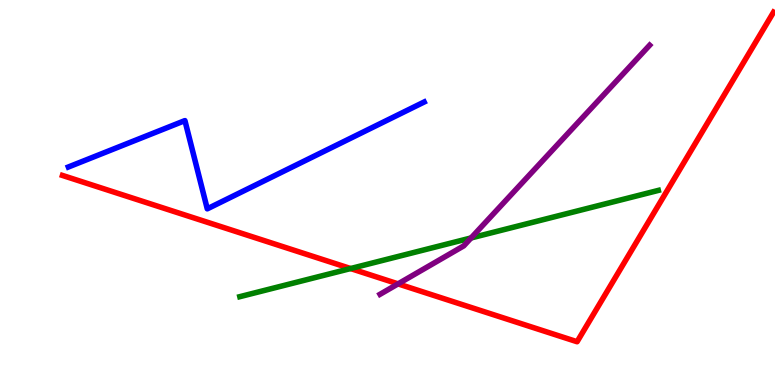[{'lines': ['blue', 'red'], 'intersections': []}, {'lines': ['green', 'red'], 'intersections': [{'x': 4.52, 'y': 3.02}]}, {'lines': ['purple', 'red'], 'intersections': [{'x': 5.14, 'y': 2.63}]}, {'lines': ['blue', 'green'], 'intersections': []}, {'lines': ['blue', 'purple'], 'intersections': []}, {'lines': ['green', 'purple'], 'intersections': [{'x': 6.08, 'y': 3.82}]}]